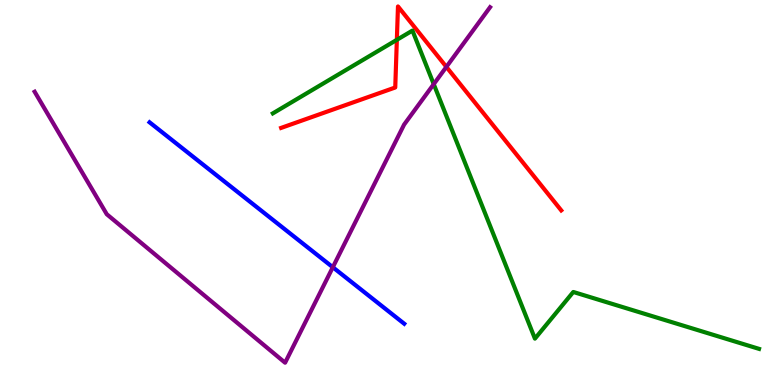[{'lines': ['blue', 'red'], 'intersections': []}, {'lines': ['green', 'red'], 'intersections': [{'x': 5.12, 'y': 8.97}]}, {'lines': ['purple', 'red'], 'intersections': [{'x': 5.76, 'y': 8.26}]}, {'lines': ['blue', 'green'], 'intersections': []}, {'lines': ['blue', 'purple'], 'intersections': [{'x': 4.29, 'y': 3.06}]}, {'lines': ['green', 'purple'], 'intersections': [{'x': 5.6, 'y': 7.81}]}]